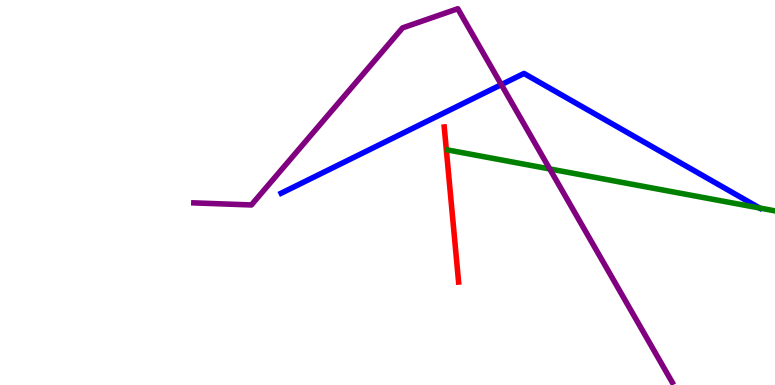[{'lines': ['blue', 'red'], 'intersections': []}, {'lines': ['green', 'red'], 'intersections': []}, {'lines': ['purple', 'red'], 'intersections': []}, {'lines': ['blue', 'green'], 'intersections': [{'x': 9.8, 'y': 4.6}]}, {'lines': ['blue', 'purple'], 'intersections': [{'x': 6.47, 'y': 7.8}]}, {'lines': ['green', 'purple'], 'intersections': [{'x': 7.09, 'y': 5.61}]}]